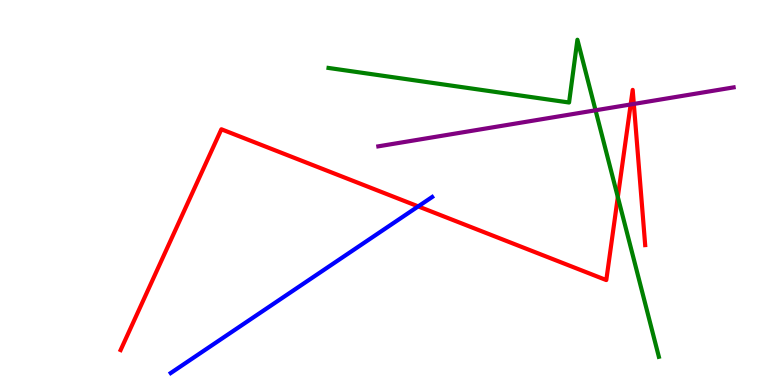[{'lines': ['blue', 'red'], 'intersections': [{'x': 5.4, 'y': 4.64}]}, {'lines': ['green', 'red'], 'intersections': [{'x': 7.97, 'y': 4.88}]}, {'lines': ['purple', 'red'], 'intersections': [{'x': 8.14, 'y': 7.29}, {'x': 8.18, 'y': 7.3}]}, {'lines': ['blue', 'green'], 'intersections': []}, {'lines': ['blue', 'purple'], 'intersections': []}, {'lines': ['green', 'purple'], 'intersections': [{'x': 7.68, 'y': 7.14}]}]